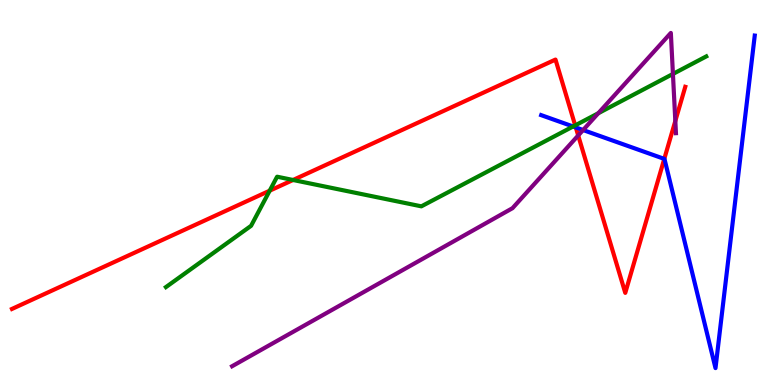[{'lines': ['blue', 'red'], 'intersections': [{'x': 7.43, 'y': 6.69}, {'x': 8.57, 'y': 5.87}]}, {'lines': ['green', 'red'], 'intersections': [{'x': 3.48, 'y': 5.05}, {'x': 3.78, 'y': 5.33}, {'x': 7.42, 'y': 6.74}]}, {'lines': ['purple', 'red'], 'intersections': [{'x': 7.46, 'y': 6.48}, {'x': 8.71, 'y': 6.86}]}, {'lines': ['blue', 'green'], 'intersections': [{'x': 7.39, 'y': 6.71}]}, {'lines': ['blue', 'purple'], 'intersections': [{'x': 7.52, 'y': 6.62}]}, {'lines': ['green', 'purple'], 'intersections': [{'x': 7.72, 'y': 7.06}, {'x': 8.68, 'y': 8.08}]}]